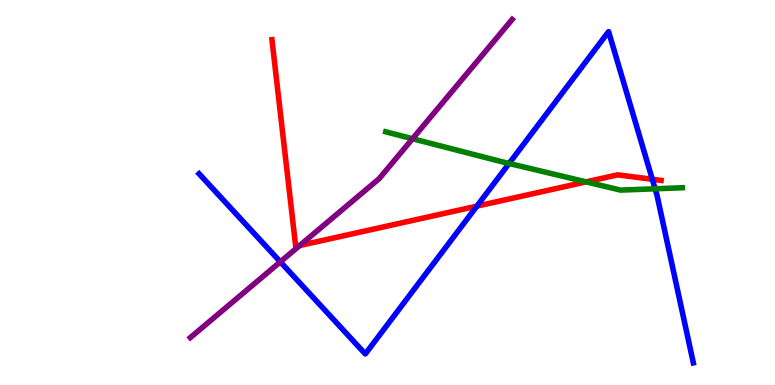[{'lines': ['blue', 'red'], 'intersections': [{'x': 6.15, 'y': 4.65}, {'x': 8.42, 'y': 5.34}]}, {'lines': ['green', 'red'], 'intersections': [{'x': 7.56, 'y': 5.28}]}, {'lines': ['purple', 'red'], 'intersections': [{'x': 3.87, 'y': 3.62}]}, {'lines': ['blue', 'green'], 'intersections': [{'x': 6.57, 'y': 5.75}, {'x': 8.45, 'y': 5.1}]}, {'lines': ['blue', 'purple'], 'intersections': [{'x': 3.62, 'y': 3.2}]}, {'lines': ['green', 'purple'], 'intersections': [{'x': 5.32, 'y': 6.4}]}]